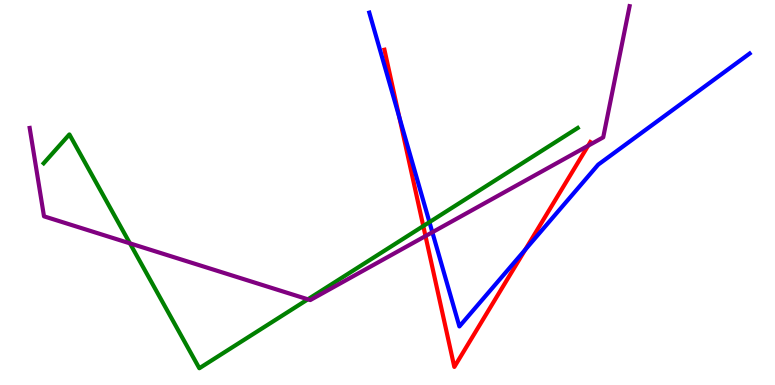[{'lines': ['blue', 'red'], 'intersections': [{'x': 5.15, 'y': 6.96}, {'x': 6.78, 'y': 3.51}]}, {'lines': ['green', 'red'], 'intersections': [{'x': 5.46, 'y': 4.13}]}, {'lines': ['purple', 'red'], 'intersections': [{'x': 5.49, 'y': 3.87}, {'x': 7.59, 'y': 6.21}]}, {'lines': ['blue', 'green'], 'intersections': [{'x': 5.54, 'y': 4.23}]}, {'lines': ['blue', 'purple'], 'intersections': [{'x': 5.58, 'y': 3.97}]}, {'lines': ['green', 'purple'], 'intersections': [{'x': 1.68, 'y': 3.68}, {'x': 3.97, 'y': 2.23}]}]